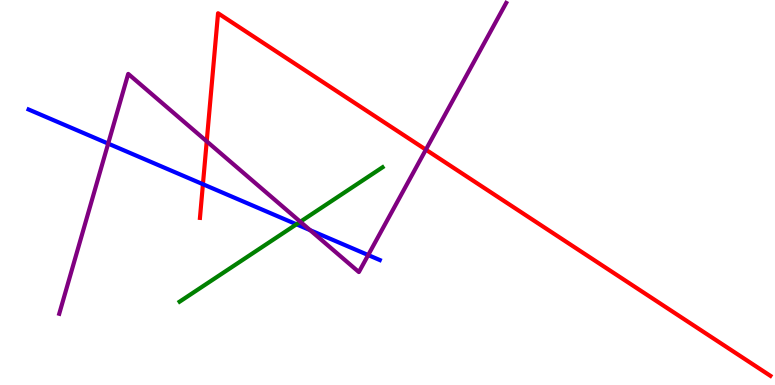[{'lines': ['blue', 'red'], 'intersections': [{'x': 2.62, 'y': 5.22}]}, {'lines': ['green', 'red'], 'intersections': []}, {'lines': ['purple', 'red'], 'intersections': [{'x': 2.67, 'y': 6.33}, {'x': 5.5, 'y': 6.11}]}, {'lines': ['blue', 'green'], 'intersections': [{'x': 3.83, 'y': 4.17}]}, {'lines': ['blue', 'purple'], 'intersections': [{'x': 1.4, 'y': 6.27}, {'x': 4.0, 'y': 4.02}, {'x': 4.75, 'y': 3.38}]}, {'lines': ['green', 'purple'], 'intersections': [{'x': 3.87, 'y': 4.24}]}]